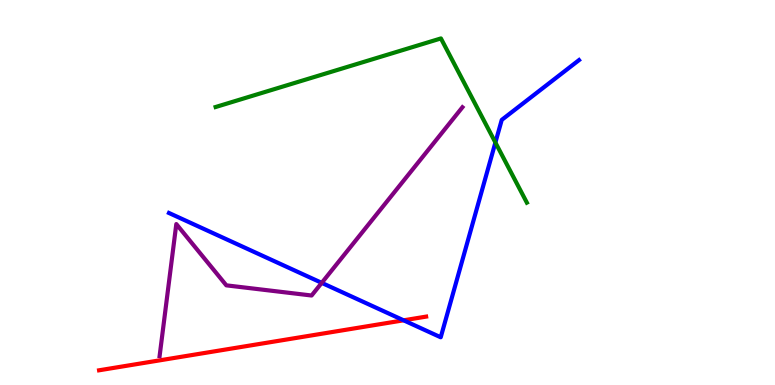[{'lines': ['blue', 'red'], 'intersections': [{'x': 5.21, 'y': 1.68}]}, {'lines': ['green', 'red'], 'intersections': []}, {'lines': ['purple', 'red'], 'intersections': []}, {'lines': ['blue', 'green'], 'intersections': [{'x': 6.39, 'y': 6.3}]}, {'lines': ['blue', 'purple'], 'intersections': [{'x': 4.15, 'y': 2.65}]}, {'lines': ['green', 'purple'], 'intersections': []}]